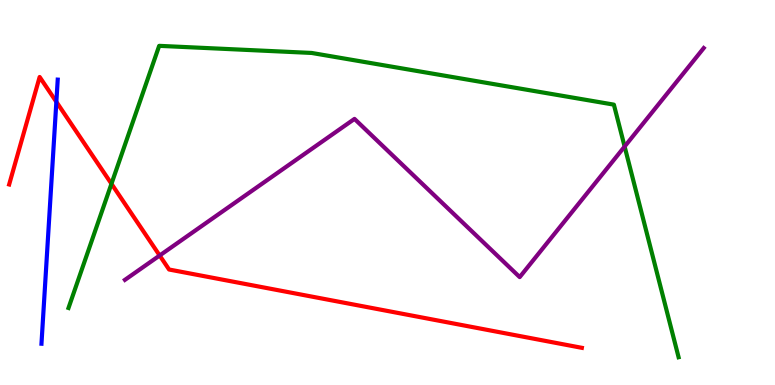[{'lines': ['blue', 'red'], 'intersections': [{'x': 0.727, 'y': 7.36}]}, {'lines': ['green', 'red'], 'intersections': [{'x': 1.44, 'y': 5.23}]}, {'lines': ['purple', 'red'], 'intersections': [{'x': 2.06, 'y': 3.36}]}, {'lines': ['blue', 'green'], 'intersections': []}, {'lines': ['blue', 'purple'], 'intersections': []}, {'lines': ['green', 'purple'], 'intersections': [{'x': 8.06, 'y': 6.19}]}]